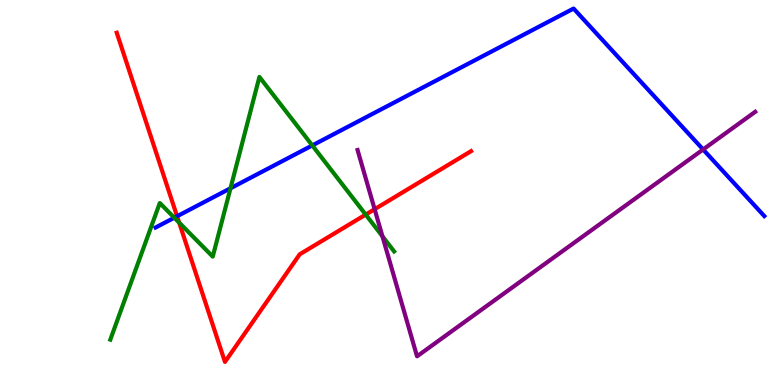[{'lines': ['blue', 'red'], 'intersections': [{'x': 2.28, 'y': 4.38}]}, {'lines': ['green', 'red'], 'intersections': [{'x': 2.31, 'y': 4.22}, {'x': 4.72, 'y': 4.43}]}, {'lines': ['purple', 'red'], 'intersections': [{'x': 4.83, 'y': 4.57}]}, {'lines': ['blue', 'green'], 'intersections': [{'x': 2.25, 'y': 4.35}, {'x': 2.97, 'y': 5.11}, {'x': 4.03, 'y': 6.22}]}, {'lines': ['blue', 'purple'], 'intersections': [{'x': 9.07, 'y': 6.12}]}, {'lines': ['green', 'purple'], 'intersections': [{'x': 4.93, 'y': 3.86}]}]